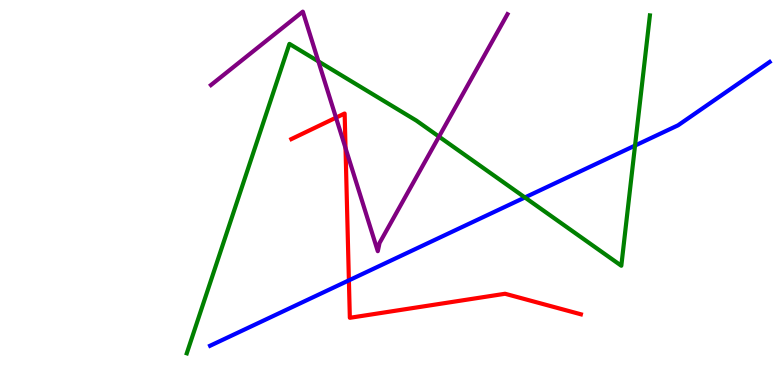[{'lines': ['blue', 'red'], 'intersections': [{'x': 4.5, 'y': 2.72}]}, {'lines': ['green', 'red'], 'intersections': []}, {'lines': ['purple', 'red'], 'intersections': [{'x': 4.34, 'y': 6.94}, {'x': 4.46, 'y': 6.15}]}, {'lines': ['blue', 'green'], 'intersections': [{'x': 6.77, 'y': 4.87}, {'x': 8.19, 'y': 6.22}]}, {'lines': ['blue', 'purple'], 'intersections': []}, {'lines': ['green', 'purple'], 'intersections': [{'x': 4.11, 'y': 8.41}, {'x': 5.66, 'y': 6.45}]}]